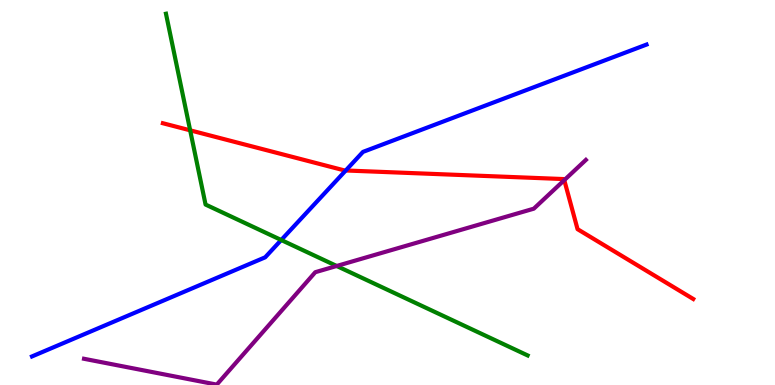[{'lines': ['blue', 'red'], 'intersections': [{'x': 4.46, 'y': 5.57}]}, {'lines': ['green', 'red'], 'intersections': [{'x': 2.45, 'y': 6.61}]}, {'lines': ['purple', 'red'], 'intersections': [{'x': 7.28, 'y': 5.32}]}, {'lines': ['blue', 'green'], 'intersections': [{'x': 3.63, 'y': 3.77}]}, {'lines': ['blue', 'purple'], 'intersections': []}, {'lines': ['green', 'purple'], 'intersections': [{'x': 4.34, 'y': 3.09}]}]